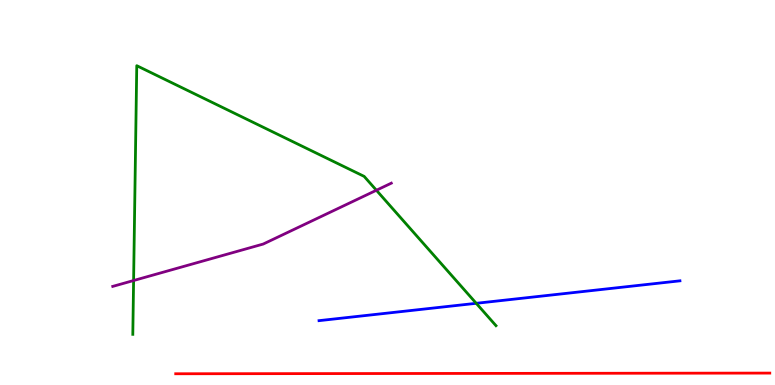[{'lines': ['blue', 'red'], 'intersections': []}, {'lines': ['green', 'red'], 'intersections': []}, {'lines': ['purple', 'red'], 'intersections': []}, {'lines': ['blue', 'green'], 'intersections': [{'x': 6.14, 'y': 2.12}]}, {'lines': ['blue', 'purple'], 'intersections': []}, {'lines': ['green', 'purple'], 'intersections': [{'x': 1.72, 'y': 2.71}, {'x': 4.86, 'y': 5.06}]}]